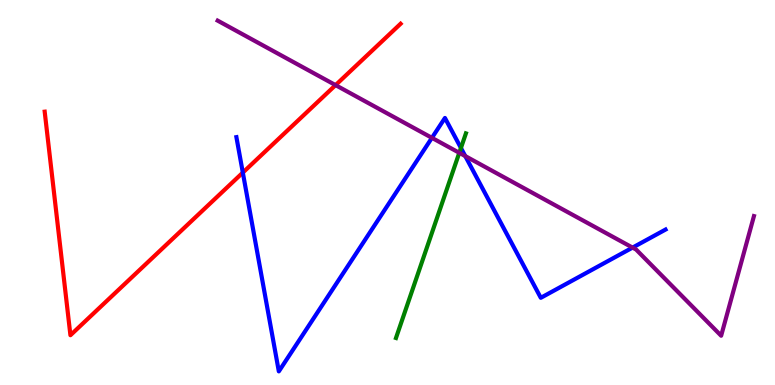[{'lines': ['blue', 'red'], 'intersections': [{'x': 3.13, 'y': 5.52}]}, {'lines': ['green', 'red'], 'intersections': []}, {'lines': ['purple', 'red'], 'intersections': [{'x': 4.33, 'y': 7.79}]}, {'lines': ['blue', 'green'], 'intersections': [{'x': 5.95, 'y': 6.16}]}, {'lines': ['blue', 'purple'], 'intersections': [{'x': 5.57, 'y': 6.42}, {'x': 6.0, 'y': 5.95}, {'x': 8.16, 'y': 3.57}]}, {'lines': ['green', 'purple'], 'intersections': [{'x': 5.93, 'y': 6.03}]}]